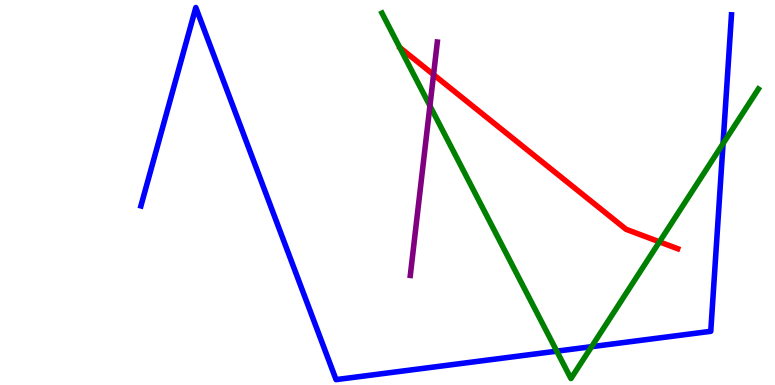[{'lines': ['blue', 'red'], 'intersections': []}, {'lines': ['green', 'red'], 'intersections': [{'x': 8.51, 'y': 3.72}]}, {'lines': ['purple', 'red'], 'intersections': [{'x': 5.59, 'y': 8.06}]}, {'lines': ['blue', 'green'], 'intersections': [{'x': 7.18, 'y': 0.879}, {'x': 7.63, 'y': 0.995}, {'x': 9.33, 'y': 6.27}]}, {'lines': ['blue', 'purple'], 'intersections': []}, {'lines': ['green', 'purple'], 'intersections': [{'x': 5.55, 'y': 7.25}]}]